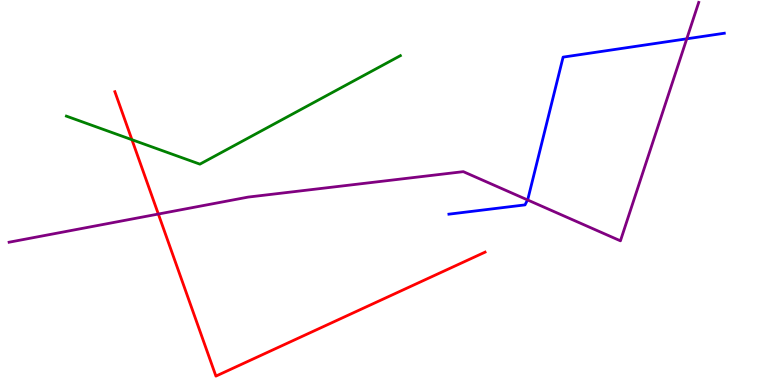[{'lines': ['blue', 'red'], 'intersections': []}, {'lines': ['green', 'red'], 'intersections': [{'x': 1.7, 'y': 6.37}]}, {'lines': ['purple', 'red'], 'intersections': [{'x': 2.04, 'y': 4.44}]}, {'lines': ['blue', 'green'], 'intersections': []}, {'lines': ['blue', 'purple'], 'intersections': [{'x': 6.81, 'y': 4.81}, {'x': 8.86, 'y': 8.99}]}, {'lines': ['green', 'purple'], 'intersections': []}]